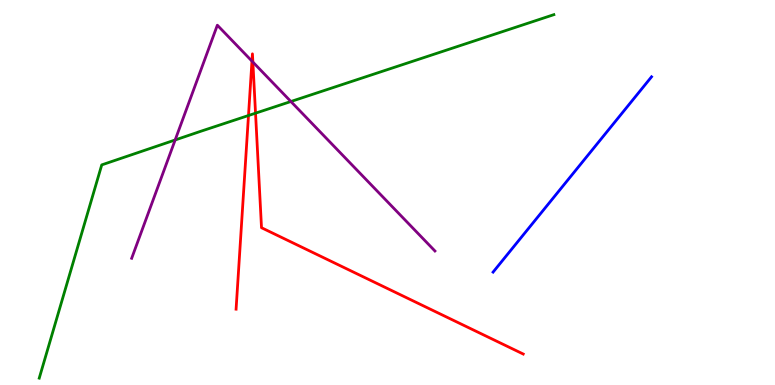[{'lines': ['blue', 'red'], 'intersections': []}, {'lines': ['green', 'red'], 'intersections': [{'x': 3.21, 'y': 7.0}, {'x': 3.3, 'y': 7.06}]}, {'lines': ['purple', 'red'], 'intersections': [{'x': 3.25, 'y': 8.41}, {'x': 3.26, 'y': 8.39}]}, {'lines': ['blue', 'green'], 'intersections': []}, {'lines': ['blue', 'purple'], 'intersections': []}, {'lines': ['green', 'purple'], 'intersections': [{'x': 2.26, 'y': 6.36}, {'x': 3.75, 'y': 7.36}]}]